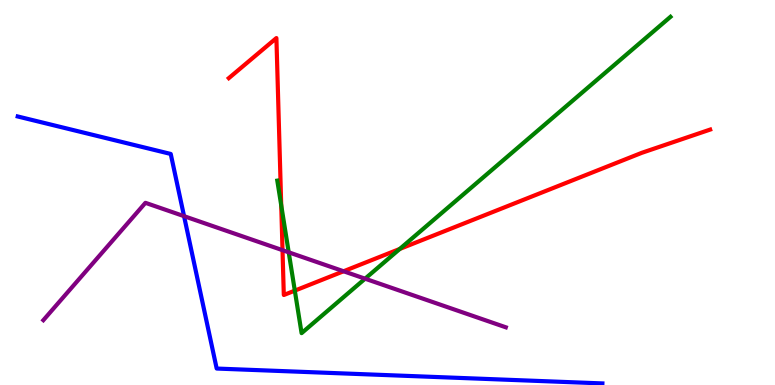[{'lines': ['blue', 'red'], 'intersections': []}, {'lines': ['green', 'red'], 'intersections': [{'x': 3.63, 'y': 4.67}, {'x': 3.8, 'y': 2.45}, {'x': 5.16, 'y': 3.53}]}, {'lines': ['purple', 'red'], 'intersections': [{'x': 3.65, 'y': 3.5}, {'x': 4.43, 'y': 2.95}]}, {'lines': ['blue', 'green'], 'intersections': []}, {'lines': ['blue', 'purple'], 'intersections': [{'x': 2.37, 'y': 4.39}]}, {'lines': ['green', 'purple'], 'intersections': [{'x': 3.73, 'y': 3.45}, {'x': 4.71, 'y': 2.76}]}]